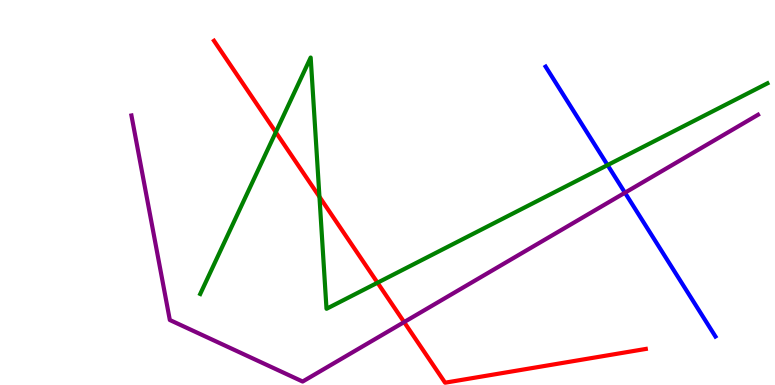[{'lines': ['blue', 'red'], 'intersections': []}, {'lines': ['green', 'red'], 'intersections': [{'x': 3.56, 'y': 6.57}, {'x': 4.12, 'y': 4.89}, {'x': 4.87, 'y': 2.66}]}, {'lines': ['purple', 'red'], 'intersections': [{'x': 5.21, 'y': 1.63}]}, {'lines': ['blue', 'green'], 'intersections': [{'x': 7.84, 'y': 5.71}]}, {'lines': ['blue', 'purple'], 'intersections': [{'x': 8.06, 'y': 4.99}]}, {'lines': ['green', 'purple'], 'intersections': []}]